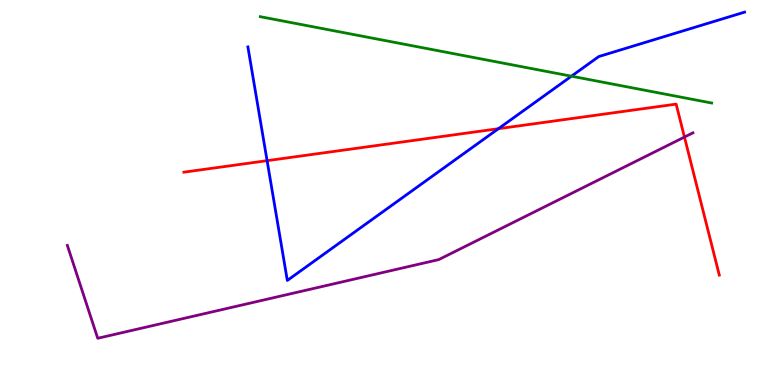[{'lines': ['blue', 'red'], 'intersections': [{'x': 3.45, 'y': 5.83}, {'x': 6.43, 'y': 6.66}]}, {'lines': ['green', 'red'], 'intersections': []}, {'lines': ['purple', 'red'], 'intersections': [{'x': 8.83, 'y': 6.44}]}, {'lines': ['blue', 'green'], 'intersections': [{'x': 7.37, 'y': 8.02}]}, {'lines': ['blue', 'purple'], 'intersections': []}, {'lines': ['green', 'purple'], 'intersections': []}]